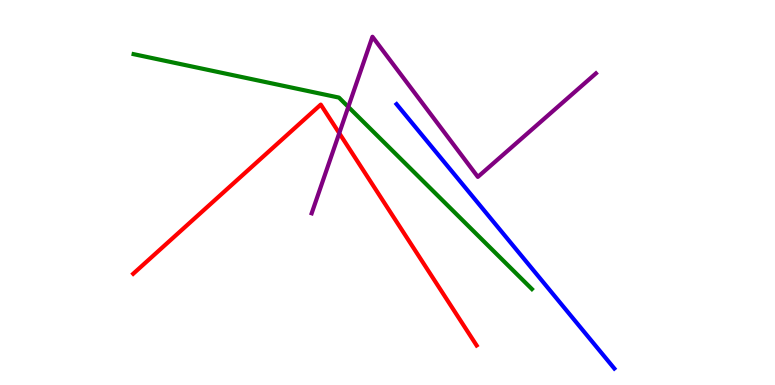[{'lines': ['blue', 'red'], 'intersections': []}, {'lines': ['green', 'red'], 'intersections': []}, {'lines': ['purple', 'red'], 'intersections': [{'x': 4.38, 'y': 6.54}]}, {'lines': ['blue', 'green'], 'intersections': []}, {'lines': ['blue', 'purple'], 'intersections': []}, {'lines': ['green', 'purple'], 'intersections': [{'x': 4.49, 'y': 7.22}]}]